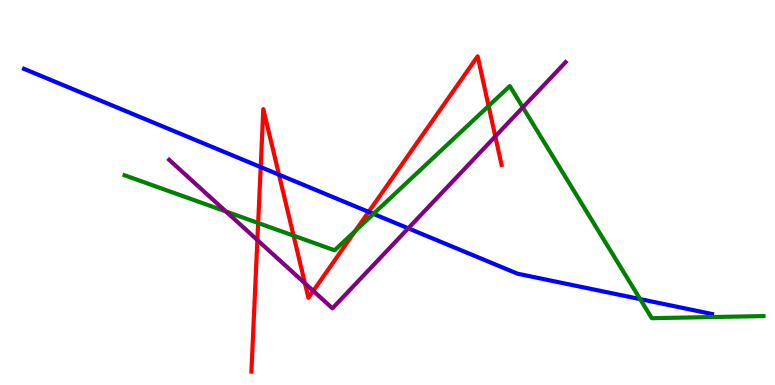[{'lines': ['blue', 'red'], 'intersections': [{'x': 3.36, 'y': 5.66}, {'x': 3.6, 'y': 5.46}, {'x': 4.76, 'y': 4.5}]}, {'lines': ['green', 'red'], 'intersections': [{'x': 3.33, 'y': 4.21}, {'x': 3.79, 'y': 3.88}, {'x': 4.58, 'y': 4.0}, {'x': 6.3, 'y': 7.25}]}, {'lines': ['purple', 'red'], 'intersections': [{'x': 3.32, 'y': 3.76}, {'x': 3.94, 'y': 2.64}, {'x': 4.04, 'y': 2.44}, {'x': 6.39, 'y': 6.46}]}, {'lines': ['blue', 'green'], 'intersections': [{'x': 4.82, 'y': 4.44}, {'x': 8.26, 'y': 2.23}]}, {'lines': ['blue', 'purple'], 'intersections': [{'x': 5.27, 'y': 4.07}]}, {'lines': ['green', 'purple'], 'intersections': [{'x': 2.92, 'y': 4.51}, {'x': 6.75, 'y': 7.21}]}]